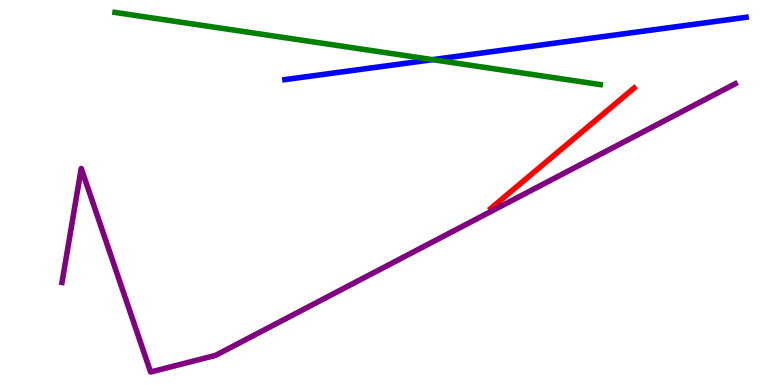[{'lines': ['blue', 'red'], 'intersections': []}, {'lines': ['green', 'red'], 'intersections': []}, {'lines': ['purple', 'red'], 'intersections': []}, {'lines': ['blue', 'green'], 'intersections': [{'x': 5.58, 'y': 8.45}]}, {'lines': ['blue', 'purple'], 'intersections': []}, {'lines': ['green', 'purple'], 'intersections': []}]